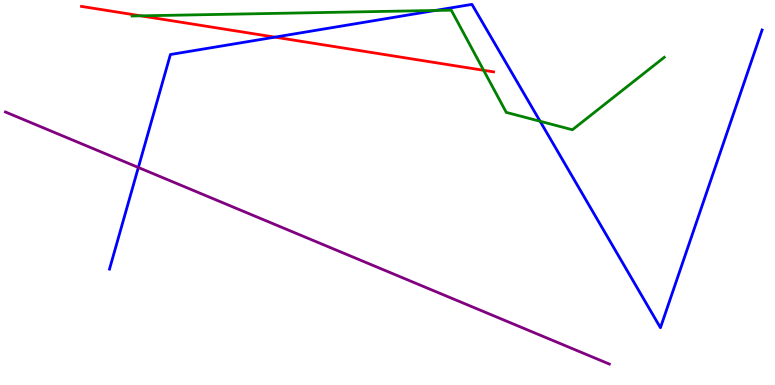[{'lines': ['blue', 'red'], 'intersections': [{'x': 3.55, 'y': 9.04}]}, {'lines': ['green', 'red'], 'intersections': [{'x': 1.82, 'y': 9.59}, {'x': 6.24, 'y': 8.17}]}, {'lines': ['purple', 'red'], 'intersections': []}, {'lines': ['blue', 'green'], 'intersections': [{'x': 5.62, 'y': 9.73}, {'x': 6.97, 'y': 6.85}]}, {'lines': ['blue', 'purple'], 'intersections': [{'x': 1.79, 'y': 5.65}]}, {'lines': ['green', 'purple'], 'intersections': []}]